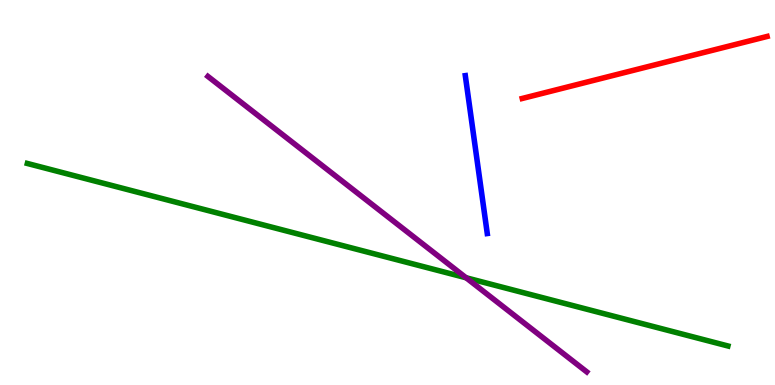[{'lines': ['blue', 'red'], 'intersections': []}, {'lines': ['green', 'red'], 'intersections': []}, {'lines': ['purple', 'red'], 'intersections': []}, {'lines': ['blue', 'green'], 'intersections': []}, {'lines': ['blue', 'purple'], 'intersections': []}, {'lines': ['green', 'purple'], 'intersections': [{'x': 6.01, 'y': 2.79}]}]